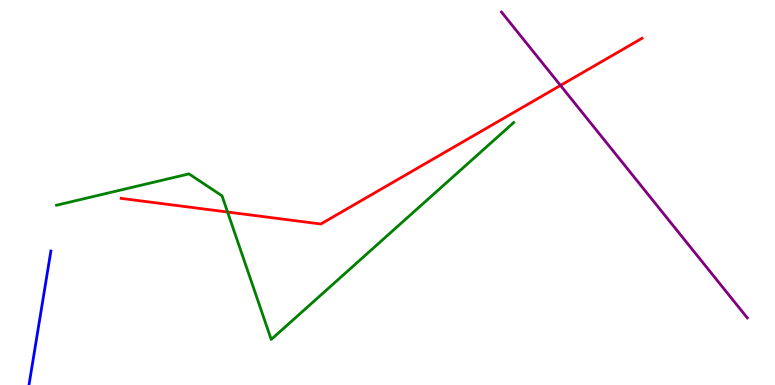[{'lines': ['blue', 'red'], 'intersections': []}, {'lines': ['green', 'red'], 'intersections': [{'x': 2.94, 'y': 4.49}]}, {'lines': ['purple', 'red'], 'intersections': [{'x': 7.23, 'y': 7.78}]}, {'lines': ['blue', 'green'], 'intersections': []}, {'lines': ['blue', 'purple'], 'intersections': []}, {'lines': ['green', 'purple'], 'intersections': []}]